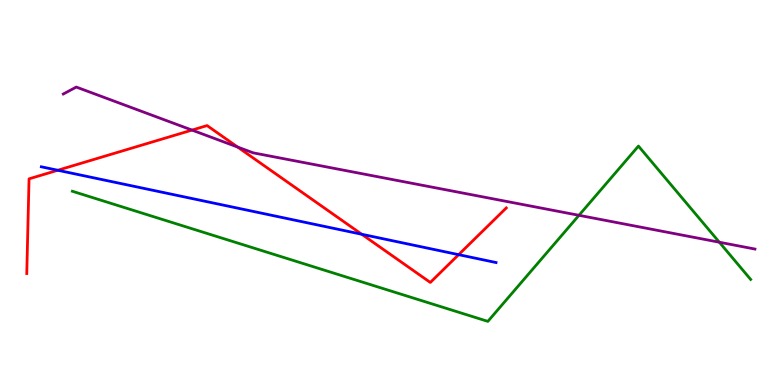[{'lines': ['blue', 'red'], 'intersections': [{'x': 0.745, 'y': 5.58}, {'x': 4.67, 'y': 3.92}, {'x': 5.92, 'y': 3.39}]}, {'lines': ['green', 'red'], 'intersections': []}, {'lines': ['purple', 'red'], 'intersections': [{'x': 2.48, 'y': 6.62}, {'x': 3.07, 'y': 6.18}]}, {'lines': ['blue', 'green'], 'intersections': []}, {'lines': ['blue', 'purple'], 'intersections': []}, {'lines': ['green', 'purple'], 'intersections': [{'x': 7.47, 'y': 4.41}, {'x': 9.28, 'y': 3.71}]}]